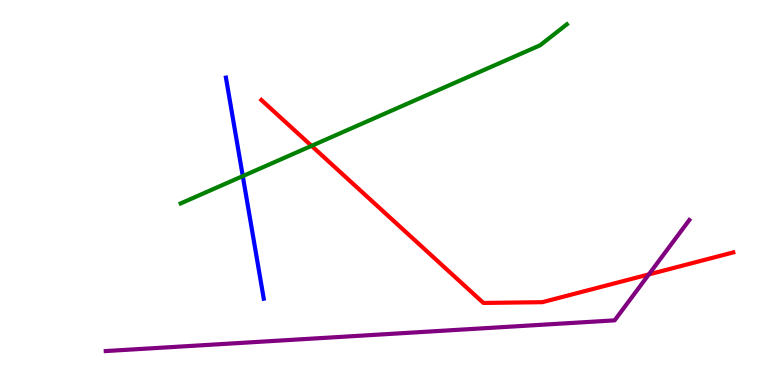[{'lines': ['blue', 'red'], 'intersections': []}, {'lines': ['green', 'red'], 'intersections': [{'x': 4.02, 'y': 6.21}]}, {'lines': ['purple', 'red'], 'intersections': [{'x': 8.37, 'y': 2.87}]}, {'lines': ['blue', 'green'], 'intersections': [{'x': 3.13, 'y': 5.43}]}, {'lines': ['blue', 'purple'], 'intersections': []}, {'lines': ['green', 'purple'], 'intersections': []}]